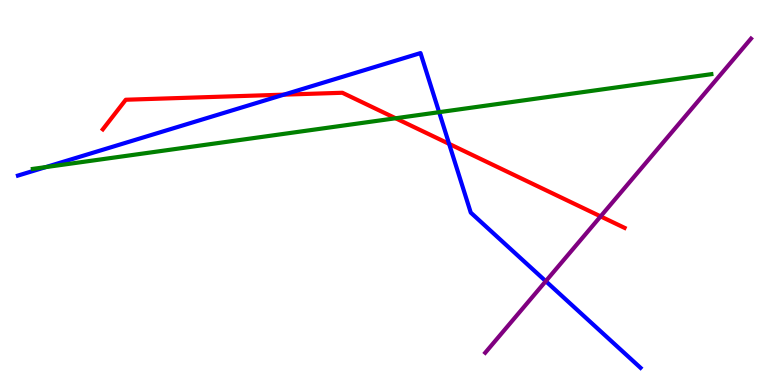[{'lines': ['blue', 'red'], 'intersections': [{'x': 3.66, 'y': 7.54}, {'x': 5.79, 'y': 6.26}]}, {'lines': ['green', 'red'], 'intersections': [{'x': 5.1, 'y': 6.93}]}, {'lines': ['purple', 'red'], 'intersections': [{'x': 7.75, 'y': 4.38}]}, {'lines': ['blue', 'green'], 'intersections': [{'x': 0.591, 'y': 5.66}, {'x': 5.67, 'y': 7.09}]}, {'lines': ['blue', 'purple'], 'intersections': [{'x': 7.04, 'y': 2.7}]}, {'lines': ['green', 'purple'], 'intersections': []}]